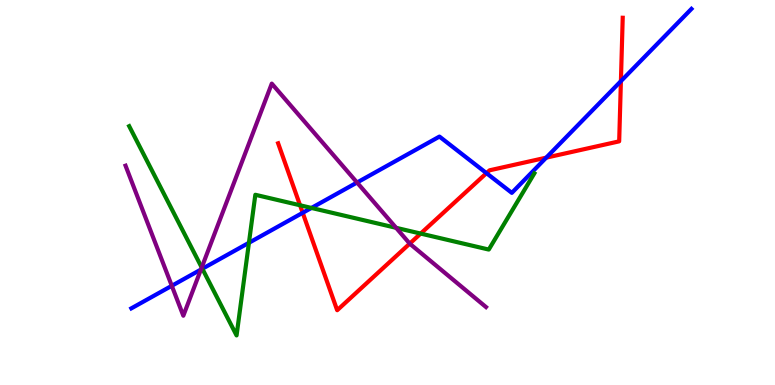[{'lines': ['blue', 'red'], 'intersections': [{'x': 3.91, 'y': 4.47}, {'x': 6.28, 'y': 5.5}, {'x': 7.05, 'y': 5.9}, {'x': 8.01, 'y': 7.89}]}, {'lines': ['green', 'red'], 'intersections': [{'x': 3.87, 'y': 4.67}, {'x': 5.43, 'y': 3.93}]}, {'lines': ['purple', 'red'], 'intersections': [{'x': 5.29, 'y': 3.67}]}, {'lines': ['blue', 'green'], 'intersections': [{'x': 2.61, 'y': 3.02}, {'x': 3.21, 'y': 3.69}, {'x': 4.02, 'y': 4.6}]}, {'lines': ['blue', 'purple'], 'intersections': [{'x': 2.22, 'y': 2.58}, {'x': 2.59, 'y': 3.0}, {'x': 4.61, 'y': 5.26}]}, {'lines': ['green', 'purple'], 'intersections': [{'x': 2.6, 'y': 3.05}, {'x': 5.11, 'y': 4.08}]}]